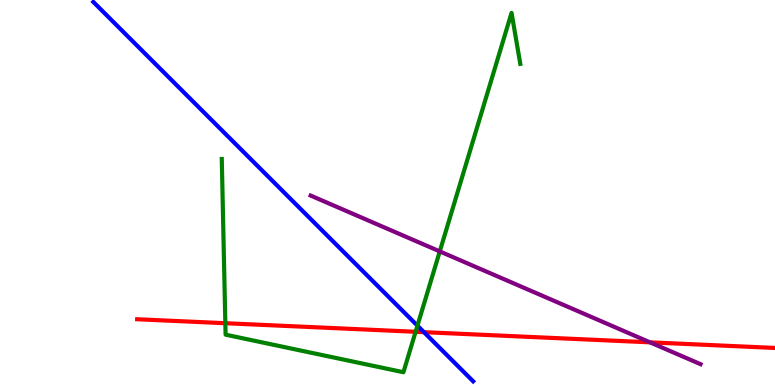[{'lines': ['blue', 'red'], 'intersections': [{'x': 5.47, 'y': 1.37}]}, {'lines': ['green', 'red'], 'intersections': [{'x': 2.91, 'y': 1.6}, {'x': 5.36, 'y': 1.38}]}, {'lines': ['purple', 'red'], 'intersections': [{'x': 8.39, 'y': 1.11}]}, {'lines': ['blue', 'green'], 'intersections': [{'x': 5.39, 'y': 1.54}]}, {'lines': ['blue', 'purple'], 'intersections': []}, {'lines': ['green', 'purple'], 'intersections': [{'x': 5.67, 'y': 3.47}]}]